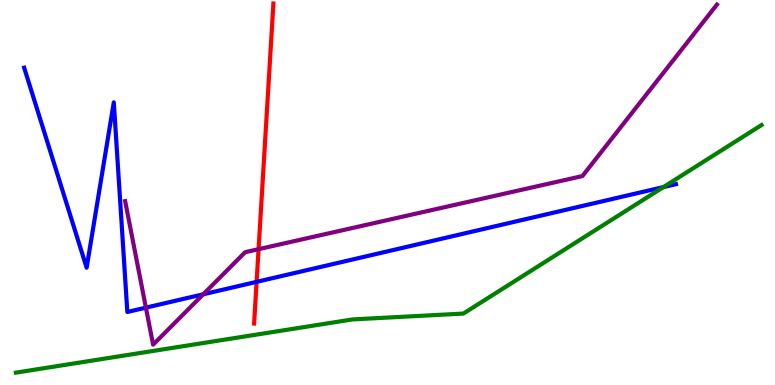[{'lines': ['blue', 'red'], 'intersections': [{'x': 3.31, 'y': 2.68}]}, {'lines': ['green', 'red'], 'intersections': []}, {'lines': ['purple', 'red'], 'intersections': [{'x': 3.34, 'y': 3.53}]}, {'lines': ['blue', 'green'], 'intersections': [{'x': 8.56, 'y': 5.14}]}, {'lines': ['blue', 'purple'], 'intersections': [{'x': 1.88, 'y': 2.01}, {'x': 2.62, 'y': 2.36}]}, {'lines': ['green', 'purple'], 'intersections': []}]